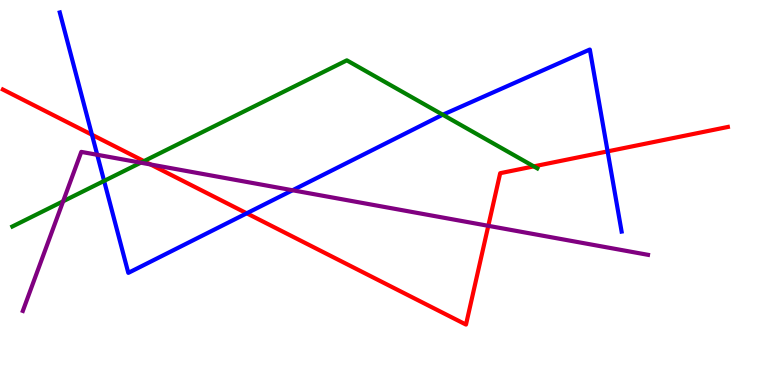[{'lines': ['blue', 'red'], 'intersections': [{'x': 1.19, 'y': 6.5}, {'x': 3.18, 'y': 4.46}, {'x': 7.84, 'y': 6.07}]}, {'lines': ['green', 'red'], 'intersections': [{'x': 1.86, 'y': 5.81}, {'x': 6.89, 'y': 5.68}]}, {'lines': ['purple', 'red'], 'intersections': [{'x': 1.94, 'y': 5.73}, {'x': 6.3, 'y': 4.13}]}, {'lines': ['blue', 'green'], 'intersections': [{'x': 1.34, 'y': 5.3}, {'x': 5.71, 'y': 7.02}]}, {'lines': ['blue', 'purple'], 'intersections': [{'x': 1.25, 'y': 5.98}, {'x': 3.77, 'y': 5.06}]}, {'lines': ['green', 'purple'], 'intersections': [{'x': 0.815, 'y': 4.77}, {'x': 1.82, 'y': 5.77}]}]